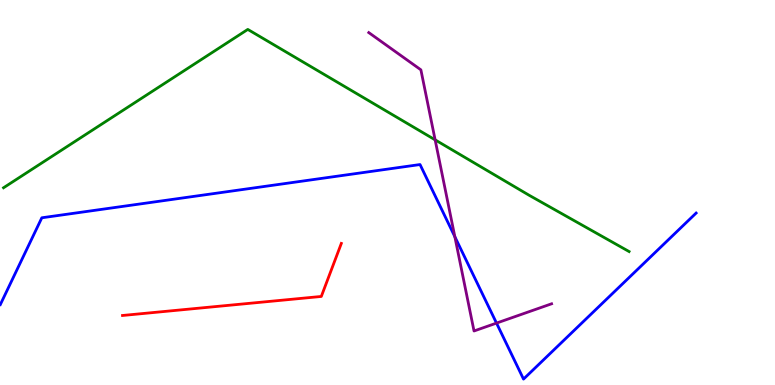[{'lines': ['blue', 'red'], 'intersections': []}, {'lines': ['green', 'red'], 'intersections': []}, {'lines': ['purple', 'red'], 'intersections': []}, {'lines': ['blue', 'green'], 'intersections': []}, {'lines': ['blue', 'purple'], 'intersections': [{'x': 5.87, 'y': 3.85}, {'x': 6.41, 'y': 1.61}]}, {'lines': ['green', 'purple'], 'intersections': [{'x': 5.61, 'y': 6.37}]}]